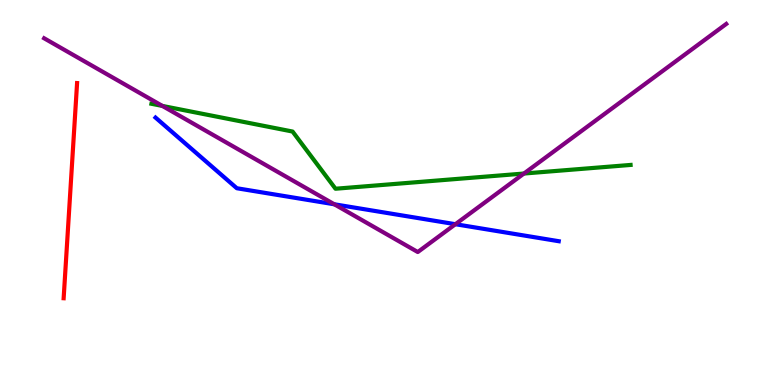[{'lines': ['blue', 'red'], 'intersections': []}, {'lines': ['green', 'red'], 'intersections': []}, {'lines': ['purple', 'red'], 'intersections': []}, {'lines': ['blue', 'green'], 'intersections': []}, {'lines': ['blue', 'purple'], 'intersections': [{'x': 4.31, 'y': 4.69}, {'x': 5.88, 'y': 4.18}]}, {'lines': ['green', 'purple'], 'intersections': [{'x': 2.1, 'y': 7.25}, {'x': 6.76, 'y': 5.49}]}]